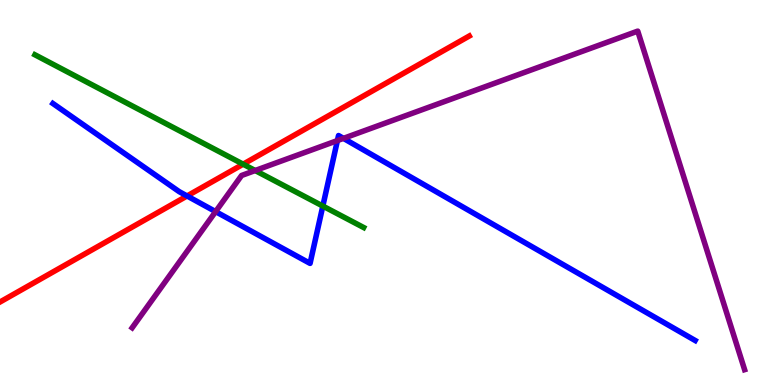[{'lines': ['blue', 'red'], 'intersections': [{'x': 2.41, 'y': 4.91}]}, {'lines': ['green', 'red'], 'intersections': [{'x': 3.14, 'y': 5.74}]}, {'lines': ['purple', 'red'], 'intersections': []}, {'lines': ['blue', 'green'], 'intersections': [{'x': 4.17, 'y': 4.65}]}, {'lines': ['blue', 'purple'], 'intersections': [{'x': 2.78, 'y': 4.5}, {'x': 4.35, 'y': 6.35}, {'x': 4.43, 'y': 6.41}]}, {'lines': ['green', 'purple'], 'intersections': [{'x': 3.29, 'y': 5.57}]}]